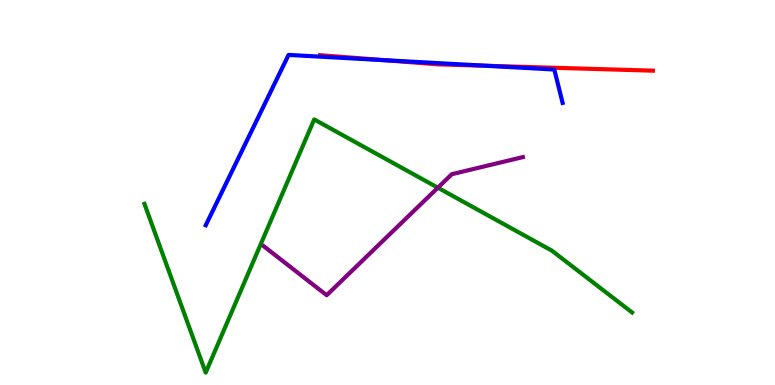[{'lines': ['blue', 'red'], 'intersections': [{'x': 4.96, 'y': 8.44}, {'x': 6.27, 'y': 8.29}]}, {'lines': ['green', 'red'], 'intersections': []}, {'lines': ['purple', 'red'], 'intersections': []}, {'lines': ['blue', 'green'], 'intersections': []}, {'lines': ['blue', 'purple'], 'intersections': []}, {'lines': ['green', 'purple'], 'intersections': [{'x': 5.65, 'y': 5.12}]}]